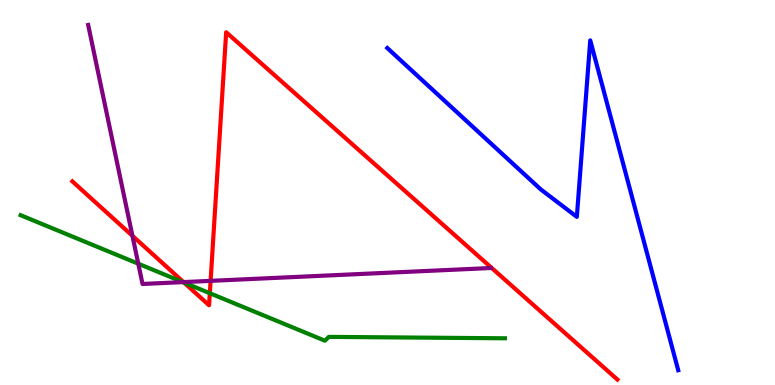[{'lines': ['blue', 'red'], 'intersections': []}, {'lines': ['green', 'red'], 'intersections': [{'x': 2.38, 'y': 2.66}, {'x': 2.71, 'y': 2.38}]}, {'lines': ['purple', 'red'], 'intersections': [{'x': 1.71, 'y': 3.88}, {'x': 2.37, 'y': 2.67}, {'x': 2.72, 'y': 2.71}]}, {'lines': ['blue', 'green'], 'intersections': []}, {'lines': ['blue', 'purple'], 'intersections': []}, {'lines': ['green', 'purple'], 'intersections': [{'x': 1.78, 'y': 3.15}, {'x': 2.36, 'y': 2.67}]}]